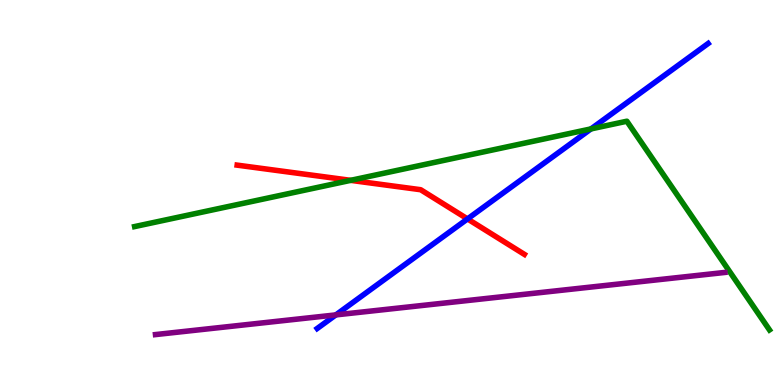[{'lines': ['blue', 'red'], 'intersections': [{'x': 6.03, 'y': 4.31}]}, {'lines': ['green', 'red'], 'intersections': [{'x': 4.52, 'y': 5.32}]}, {'lines': ['purple', 'red'], 'intersections': []}, {'lines': ['blue', 'green'], 'intersections': [{'x': 7.63, 'y': 6.65}]}, {'lines': ['blue', 'purple'], 'intersections': [{'x': 4.33, 'y': 1.82}]}, {'lines': ['green', 'purple'], 'intersections': []}]